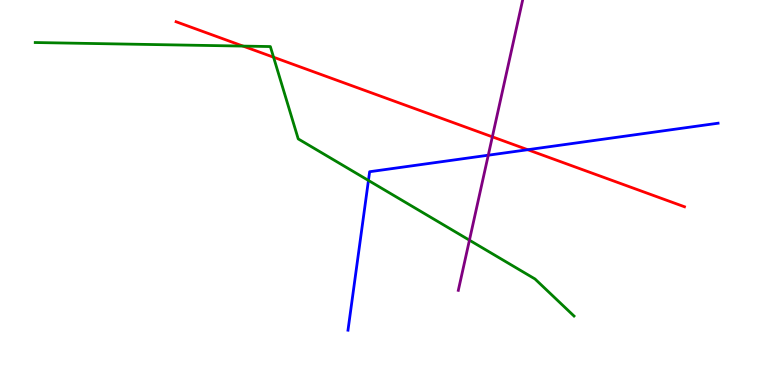[{'lines': ['blue', 'red'], 'intersections': [{'x': 6.81, 'y': 6.11}]}, {'lines': ['green', 'red'], 'intersections': [{'x': 3.14, 'y': 8.8}, {'x': 3.53, 'y': 8.51}]}, {'lines': ['purple', 'red'], 'intersections': [{'x': 6.35, 'y': 6.45}]}, {'lines': ['blue', 'green'], 'intersections': [{'x': 4.75, 'y': 5.31}]}, {'lines': ['blue', 'purple'], 'intersections': [{'x': 6.3, 'y': 5.97}]}, {'lines': ['green', 'purple'], 'intersections': [{'x': 6.06, 'y': 3.76}]}]